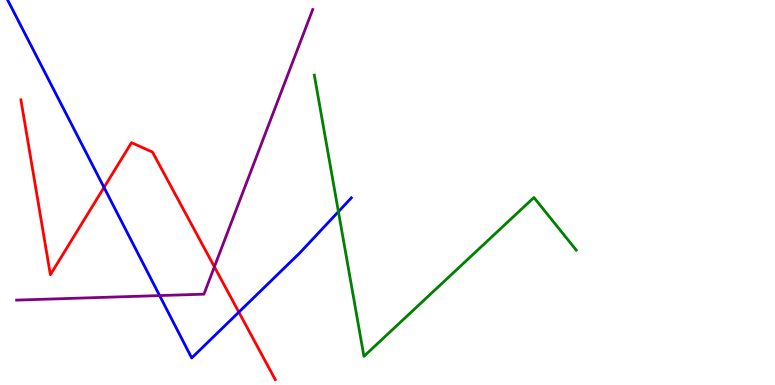[{'lines': ['blue', 'red'], 'intersections': [{'x': 1.34, 'y': 5.13}, {'x': 3.08, 'y': 1.89}]}, {'lines': ['green', 'red'], 'intersections': []}, {'lines': ['purple', 'red'], 'intersections': [{'x': 2.77, 'y': 3.07}]}, {'lines': ['blue', 'green'], 'intersections': [{'x': 4.37, 'y': 4.5}]}, {'lines': ['blue', 'purple'], 'intersections': [{'x': 2.06, 'y': 2.32}]}, {'lines': ['green', 'purple'], 'intersections': []}]